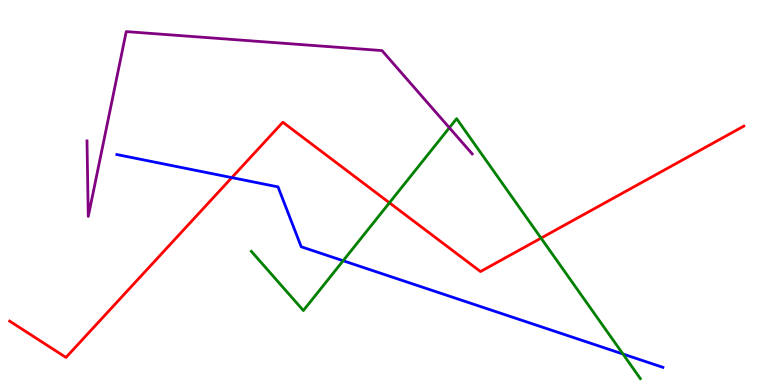[{'lines': ['blue', 'red'], 'intersections': [{'x': 2.99, 'y': 5.39}]}, {'lines': ['green', 'red'], 'intersections': [{'x': 5.02, 'y': 4.73}, {'x': 6.98, 'y': 3.82}]}, {'lines': ['purple', 'red'], 'intersections': []}, {'lines': ['blue', 'green'], 'intersections': [{'x': 4.43, 'y': 3.23}, {'x': 8.04, 'y': 0.804}]}, {'lines': ['blue', 'purple'], 'intersections': []}, {'lines': ['green', 'purple'], 'intersections': [{'x': 5.8, 'y': 6.68}]}]